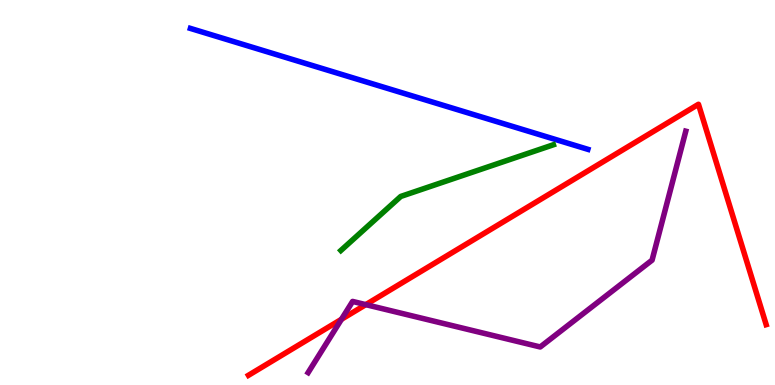[{'lines': ['blue', 'red'], 'intersections': []}, {'lines': ['green', 'red'], 'intersections': []}, {'lines': ['purple', 'red'], 'intersections': [{'x': 4.41, 'y': 1.71}, {'x': 4.72, 'y': 2.09}]}, {'lines': ['blue', 'green'], 'intersections': []}, {'lines': ['blue', 'purple'], 'intersections': []}, {'lines': ['green', 'purple'], 'intersections': []}]